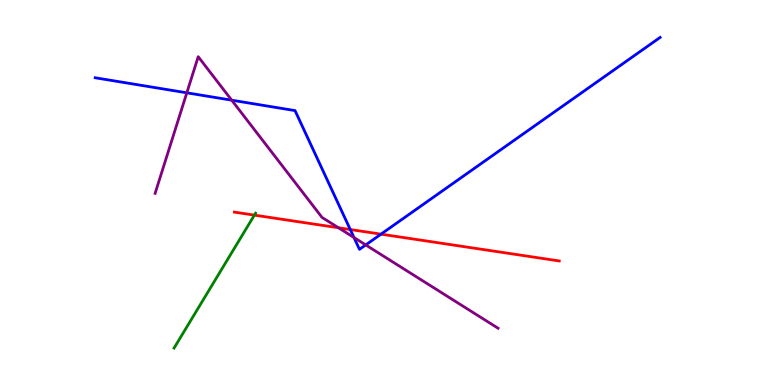[{'lines': ['blue', 'red'], 'intersections': [{'x': 4.52, 'y': 4.04}, {'x': 4.92, 'y': 3.92}]}, {'lines': ['green', 'red'], 'intersections': [{'x': 3.28, 'y': 4.41}]}, {'lines': ['purple', 'red'], 'intersections': [{'x': 4.37, 'y': 4.08}]}, {'lines': ['blue', 'green'], 'intersections': []}, {'lines': ['blue', 'purple'], 'intersections': [{'x': 2.41, 'y': 7.59}, {'x': 2.99, 'y': 7.4}, {'x': 4.57, 'y': 3.83}, {'x': 4.72, 'y': 3.64}]}, {'lines': ['green', 'purple'], 'intersections': []}]